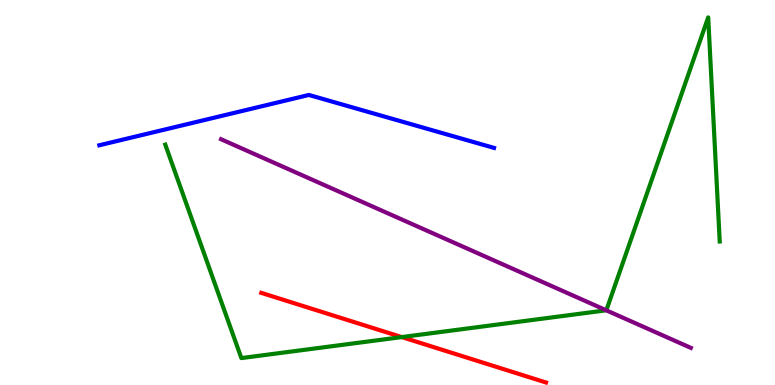[{'lines': ['blue', 'red'], 'intersections': []}, {'lines': ['green', 'red'], 'intersections': [{'x': 5.18, 'y': 1.24}]}, {'lines': ['purple', 'red'], 'intersections': []}, {'lines': ['blue', 'green'], 'intersections': []}, {'lines': ['blue', 'purple'], 'intersections': []}, {'lines': ['green', 'purple'], 'intersections': [{'x': 7.82, 'y': 1.94}]}]